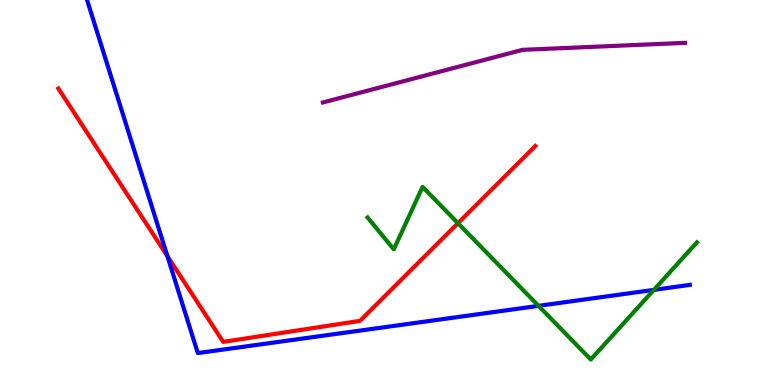[{'lines': ['blue', 'red'], 'intersections': [{'x': 2.16, 'y': 3.35}]}, {'lines': ['green', 'red'], 'intersections': [{'x': 5.91, 'y': 4.2}]}, {'lines': ['purple', 'red'], 'intersections': []}, {'lines': ['blue', 'green'], 'intersections': [{'x': 6.95, 'y': 2.06}, {'x': 8.44, 'y': 2.47}]}, {'lines': ['blue', 'purple'], 'intersections': []}, {'lines': ['green', 'purple'], 'intersections': []}]